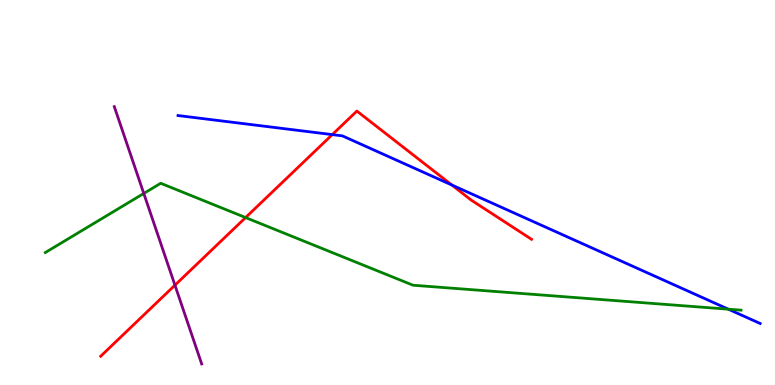[{'lines': ['blue', 'red'], 'intersections': [{'x': 4.29, 'y': 6.5}, {'x': 5.83, 'y': 5.19}]}, {'lines': ['green', 'red'], 'intersections': [{'x': 3.17, 'y': 4.35}]}, {'lines': ['purple', 'red'], 'intersections': [{'x': 2.26, 'y': 2.59}]}, {'lines': ['blue', 'green'], 'intersections': [{'x': 9.4, 'y': 1.97}]}, {'lines': ['blue', 'purple'], 'intersections': []}, {'lines': ['green', 'purple'], 'intersections': [{'x': 1.86, 'y': 4.98}]}]